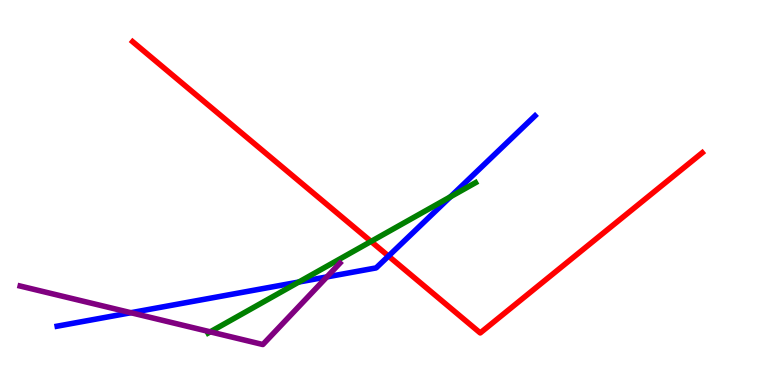[{'lines': ['blue', 'red'], 'intersections': [{'x': 5.01, 'y': 3.35}]}, {'lines': ['green', 'red'], 'intersections': [{'x': 4.79, 'y': 3.73}]}, {'lines': ['purple', 'red'], 'intersections': []}, {'lines': ['blue', 'green'], 'intersections': [{'x': 3.86, 'y': 2.67}, {'x': 5.81, 'y': 4.89}]}, {'lines': ['blue', 'purple'], 'intersections': [{'x': 1.69, 'y': 1.88}, {'x': 4.22, 'y': 2.81}]}, {'lines': ['green', 'purple'], 'intersections': [{'x': 2.71, 'y': 1.38}]}]